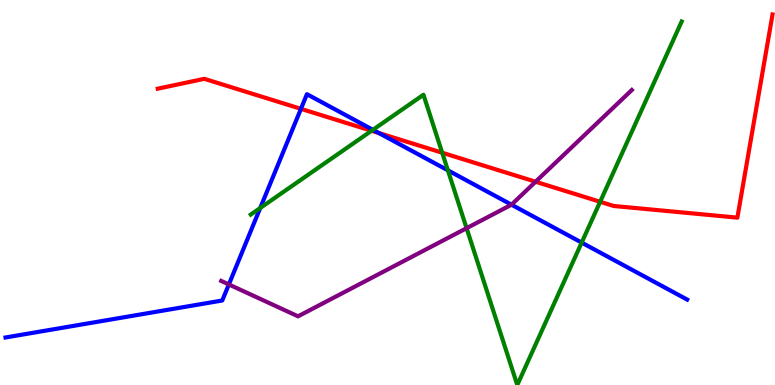[{'lines': ['blue', 'red'], 'intersections': [{'x': 3.88, 'y': 7.17}, {'x': 4.89, 'y': 6.54}]}, {'lines': ['green', 'red'], 'intersections': [{'x': 4.79, 'y': 6.6}, {'x': 5.71, 'y': 6.03}, {'x': 7.74, 'y': 4.76}]}, {'lines': ['purple', 'red'], 'intersections': [{'x': 6.91, 'y': 5.28}]}, {'lines': ['blue', 'green'], 'intersections': [{'x': 3.36, 'y': 4.6}, {'x': 4.81, 'y': 6.63}, {'x': 5.78, 'y': 5.58}, {'x': 7.51, 'y': 3.7}]}, {'lines': ['blue', 'purple'], 'intersections': [{'x': 2.95, 'y': 2.61}, {'x': 6.6, 'y': 4.68}]}, {'lines': ['green', 'purple'], 'intersections': [{'x': 6.02, 'y': 4.07}]}]